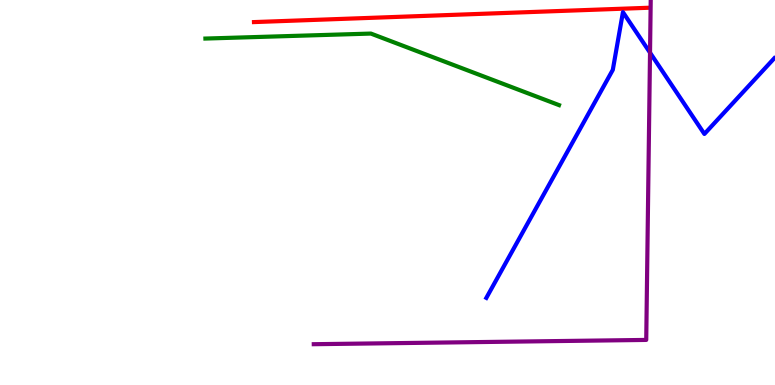[{'lines': ['blue', 'red'], 'intersections': []}, {'lines': ['green', 'red'], 'intersections': []}, {'lines': ['purple', 'red'], 'intersections': []}, {'lines': ['blue', 'green'], 'intersections': []}, {'lines': ['blue', 'purple'], 'intersections': [{'x': 8.39, 'y': 8.63}]}, {'lines': ['green', 'purple'], 'intersections': []}]